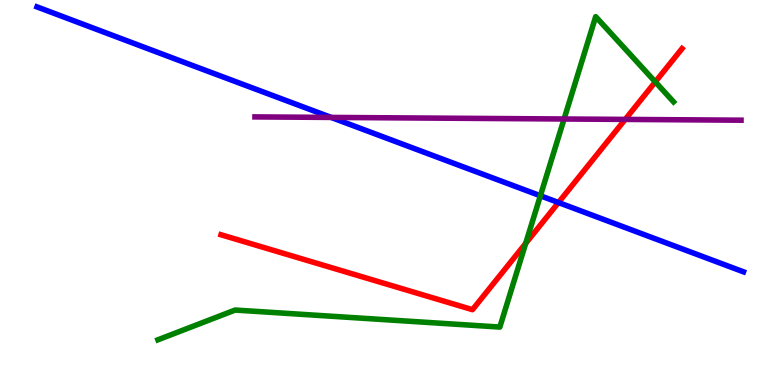[{'lines': ['blue', 'red'], 'intersections': [{'x': 7.21, 'y': 4.74}]}, {'lines': ['green', 'red'], 'intersections': [{'x': 6.78, 'y': 3.68}, {'x': 8.46, 'y': 7.87}]}, {'lines': ['purple', 'red'], 'intersections': [{'x': 8.07, 'y': 6.9}]}, {'lines': ['blue', 'green'], 'intersections': [{'x': 6.97, 'y': 4.92}]}, {'lines': ['blue', 'purple'], 'intersections': [{'x': 4.27, 'y': 6.95}]}, {'lines': ['green', 'purple'], 'intersections': [{'x': 7.28, 'y': 6.91}]}]